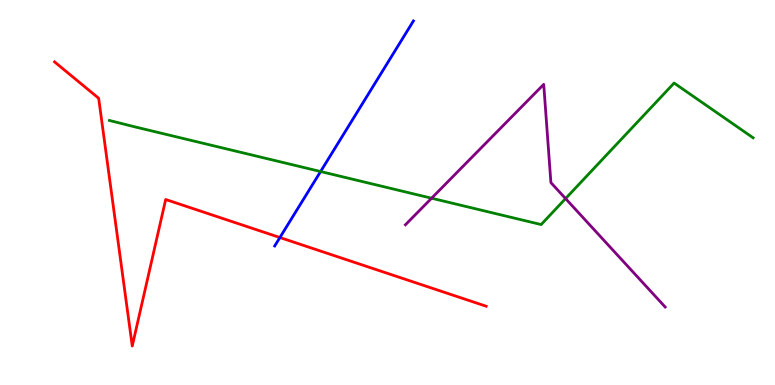[{'lines': ['blue', 'red'], 'intersections': [{'x': 3.61, 'y': 3.83}]}, {'lines': ['green', 'red'], 'intersections': []}, {'lines': ['purple', 'red'], 'intersections': []}, {'lines': ['blue', 'green'], 'intersections': [{'x': 4.14, 'y': 5.54}]}, {'lines': ['blue', 'purple'], 'intersections': []}, {'lines': ['green', 'purple'], 'intersections': [{'x': 5.57, 'y': 4.85}, {'x': 7.3, 'y': 4.84}]}]